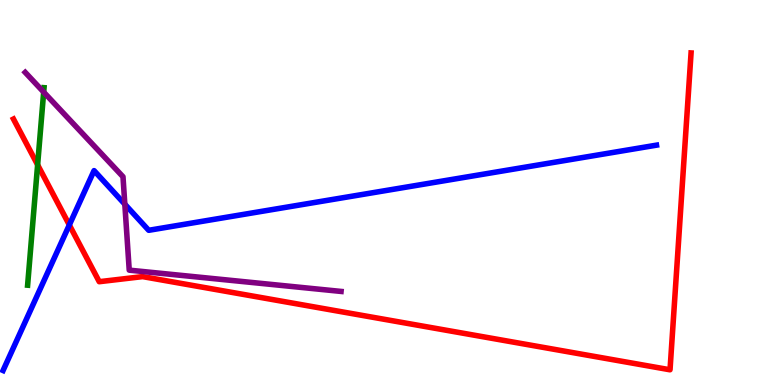[{'lines': ['blue', 'red'], 'intersections': [{'x': 0.895, 'y': 4.16}]}, {'lines': ['green', 'red'], 'intersections': [{'x': 0.485, 'y': 5.72}]}, {'lines': ['purple', 'red'], 'intersections': []}, {'lines': ['blue', 'green'], 'intersections': []}, {'lines': ['blue', 'purple'], 'intersections': [{'x': 1.61, 'y': 4.7}]}, {'lines': ['green', 'purple'], 'intersections': [{'x': 0.564, 'y': 7.61}]}]